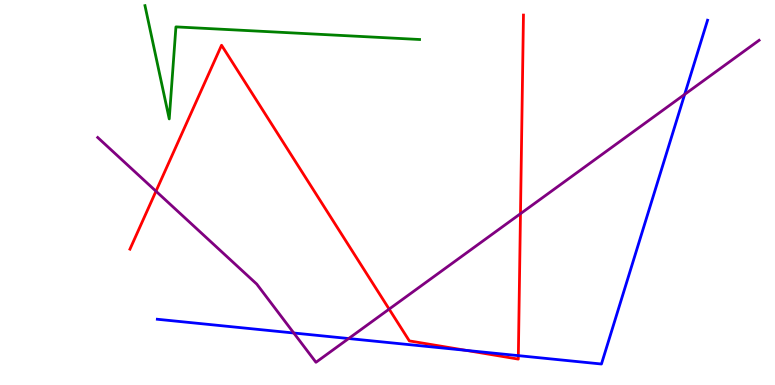[{'lines': ['blue', 'red'], 'intersections': [{'x': 6.01, 'y': 0.9}, {'x': 6.69, 'y': 0.763}]}, {'lines': ['green', 'red'], 'intersections': []}, {'lines': ['purple', 'red'], 'intersections': [{'x': 2.01, 'y': 5.03}, {'x': 5.02, 'y': 1.97}, {'x': 6.72, 'y': 4.45}]}, {'lines': ['blue', 'green'], 'intersections': []}, {'lines': ['blue', 'purple'], 'intersections': [{'x': 3.79, 'y': 1.35}, {'x': 4.5, 'y': 1.21}, {'x': 8.83, 'y': 7.55}]}, {'lines': ['green', 'purple'], 'intersections': []}]